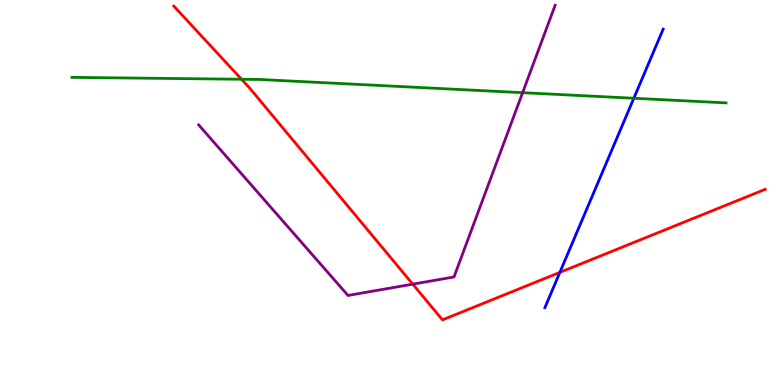[{'lines': ['blue', 'red'], 'intersections': [{'x': 7.22, 'y': 2.93}]}, {'lines': ['green', 'red'], 'intersections': [{'x': 3.12, 'y': 7.94}]}, {'lines': ['purple', 'red'], 'intersections': [{'x': 5.33, 'y': 2.62}]}, {'lines': ['blue', 'green'], 'intersections': [{'x': 8.18, 'y': 7.45}]}, {'lines': ['blue', 'purple'], 'intersections': []}, {'lines': ['green', 'purple'], 'intersections': [{'x': 6.74, 'y': 7.59}]}]